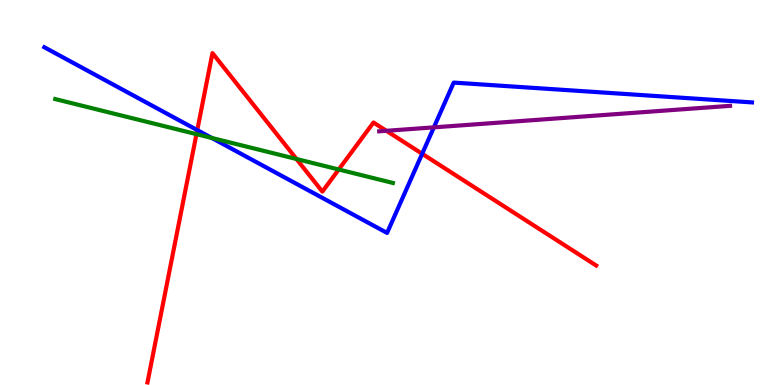[{'lines': ['blue', 'red'], 'intersections': [{'x': 2.55, 'y': 6.62}, {'x': 5.45, 'y': 6.01}]}, {'lines': ['green', 'red'], 'intersections': [{'x': 2.54, 'y': 6.52}, {'x': 3.83, 'y': 5.87}, {'x': 4.37, 'y': 5.6}]}, {'lines': ['purple', 'red'], 'intersections': [{'x': 4.99, 'y': 6.6}]}, {'lines': ['blue', 'green'], 'intersections': [{'x': 2.73, 'y': 6.42}]}, {'lines': ['blue', 'purple'], 'intersections': [{'x': 5.6, 'y': 6.69}]}, {'lines': ['green', 'purple'], 'intersections': []}]